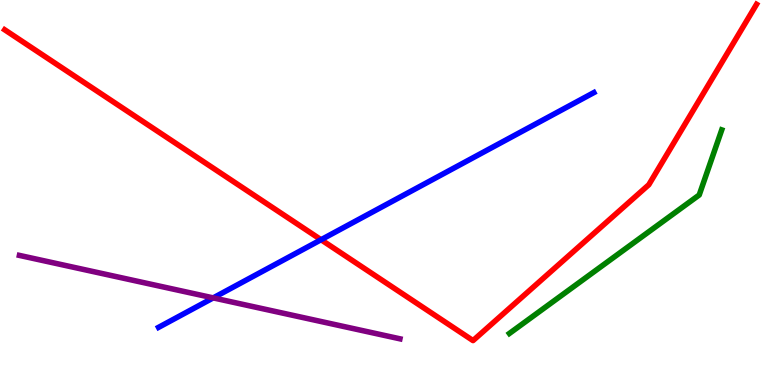[{'lines': ['blue', 'red'], 'intersections': [{'x': 4.14, 'y': 3.77}]}, {'lines': ['green', 'red'], 'intersections': []}, {'lines': ['purple', 'red'], 'intersections': []}, {'lines': ['blue', 'green'], 'intersections': []}, {'lines': ['blue', 'purple'], 'intersections': [{'x': 2.75, 'y': 2.26}]}, {'lines': ['green', 'purple'], 'intersections': []}]